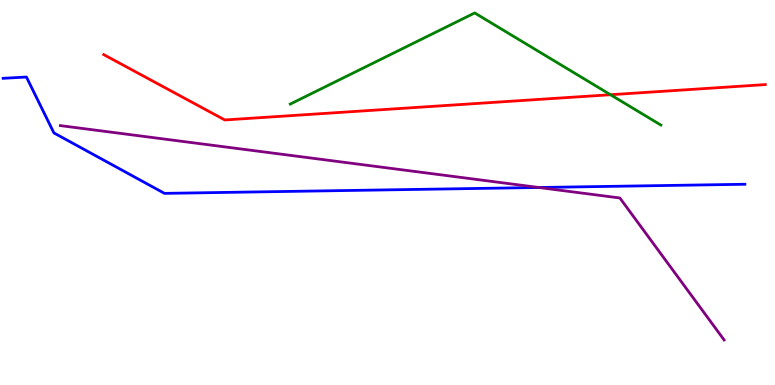[{'lines': ['blue', 'red'], 'intersections': []}, {'lines': ['green', 'red'], 'intersections': [{'x': 7.88, 'y': 7.54}]}, {'lines': ['purple', 'red'], 'intersections': []}, {'lines': ['blue', 'green'], 'intersections': []}, {'lines': ['blue', 'purple'], 'intersections': [{'x': 6.95, 'y': 5.13}]}, {'lines': ['green', 'purple'], 'intersections': []}]